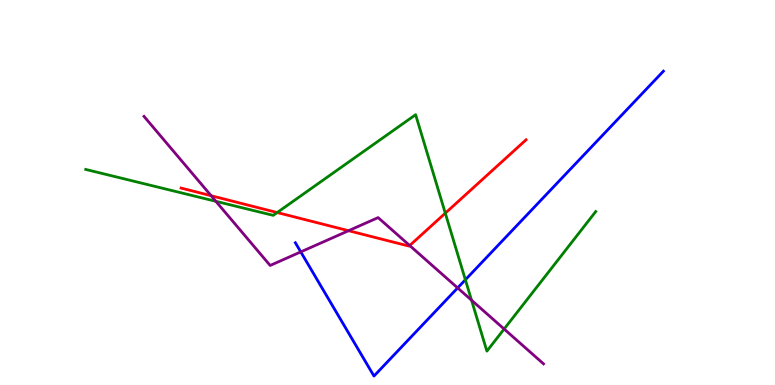[{'lines': ['blue', 'red'], 'intersections': []}, {'lines': ['green', 'red'], 'intersections': [{'x': 3.58, 'y': 4.48}, {'x': 5.75, 'y': 4.46}]}, {'lines': ['purple', 'red'], 'intersections': [{'x': 2.72, 'y': 4.92}, {'x': 4.5, 'y': 4.01}, {'x': 5.29, 'y': 3.62}]}, {'lines': ['blue', 'green'], 'intersections': [{'x': 6.0, 'y': 2.73}]}, {'lines': ['blue', 'purple'], 'intersections': [{'x': 3.88, 'y': 3.46}, {'x': 5.91, 'y': 2.52}]}, {'lines': ['green', 'purple'], 'intersections': [{'x': 2.79, 'y': 4.77}, {'x': 6.08, 'y': 2.2}, {'x': 6.5, 'y': 1.45}]}]